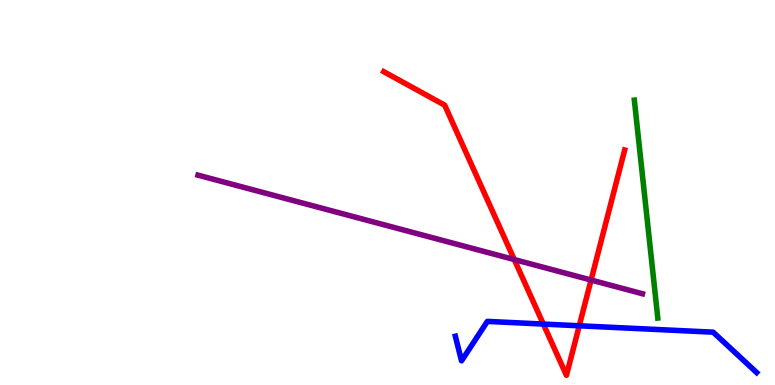[{'lines': ['blue', 'red'], 'intersections': [{'x': 7.01, 'y': 1.58}, {'x': 7.47, 'y': 1.54}]}, {'lines': ['green', 'red'], 'intersections': []}, {'lines': ['purple', 'red'], 'intersections': [{'x': 6.64, 'y': 3.26}, {'x': 7.63, 'y': 2.73}]}, {'lines': ['blue', 'green'], 'intersections': []}, {'lines': ['blue', 'purple'], 'intersections': []}, {'lines': ['green', 'purple'], 'intersections': []}]